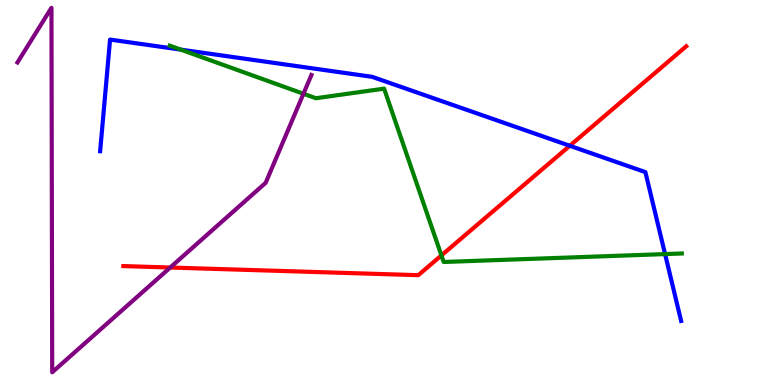[{'lines': ['blue', 'red'], 'intersections': [{'x': 7.35, 'y': 6.21}]}, {'lines': ['green', 'red'], 'intersections': [{'x': 5.7, 'y': 3.37}]}, {'lines': ['purple', 'red'], 'intersections': [{'x': 2.2, 'y': 3.05}]}, {'lines': ['blue', 'green'], 'intersections': [{'x': 2.33, 'y': 8.71}, {'x': 8.58, 'y': 3.4}]}, {'lines': ['blue', 'purple'], 'intersections': []}, {'lines': ['green', 'purple'], 'intersections': [{'x': 3.92, 'y': 7.56}]}]